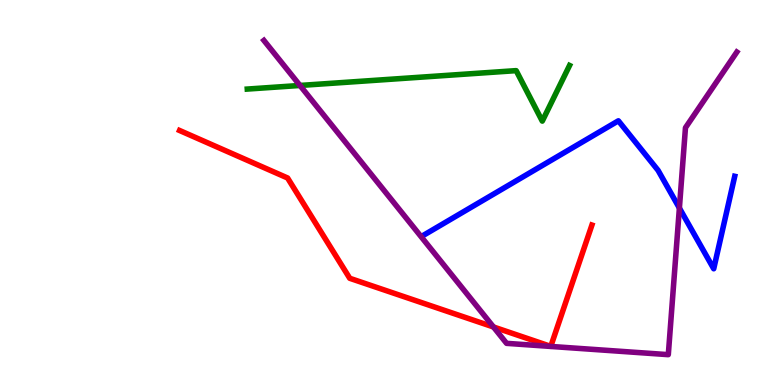[{'lines': ['blue', 'red'], 'intersections': []}, {'lines': ['green', 'red'], 'intersections': []}, {'lines': ['purple', 'red'], 'intersections': [{'x': 6.37, 'y': 1.51}]}, {'lines': ['blue', 'green'], 'intersections': []}, {'lines': ['blue', 'purple'], 'intersections': [{'x': 8.77, 'y': 4.6}]}, {'lines': ['green', 'purple'], 'intersections': [{'x': 3.87, 'y': 7.78}]}]